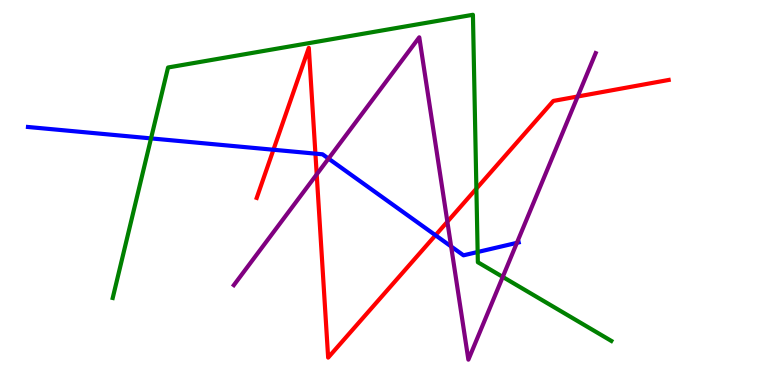[{'lines': ['blue', 'red'], 'intersections': [{'x': 3.53, 'y': 6.11}, {'x': 4.07, 'y': 6.01}, {'x': 5.62, 'y': 3.89}]}, {'lines': ['green', 'red'], 'intersections': [{'x': 6.15, 'y': 5.1}]}, {'lines': ['purple', 'red'], 'intersections': [{'x': 4.09, 'y': 5.47}, {'x': 5.77, 'y': 4.24}, {'x': 7.45, 'y': 7.49}]}, {'lines': ['blue', 'green'], 'intersections': [{'x': 1.95, 'y': 6.41}, {'x': 6.16, 'y': 3.45}]}, {'lines': ['blue', 'purple'], 'intersections': [{'x': 4.24, 'y': 5.88}, {'x': 5.82, 'y': 3.6}, {'x': 6.67, 'y': 3.69}]}, {'lines': ['green', 'purple'], 'intersections': [{'x': 6.49, 'y': 2.81}]}]